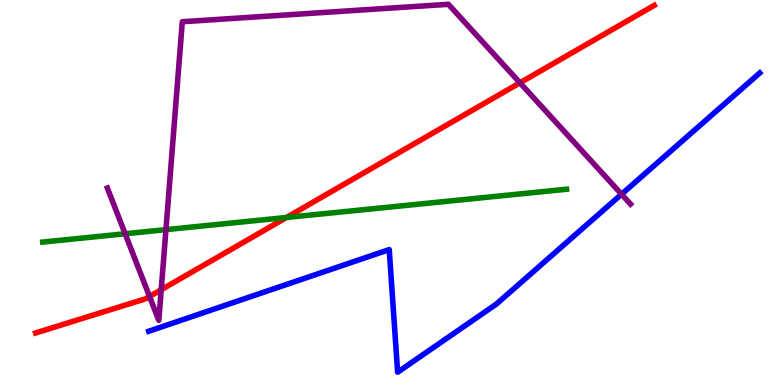[{'lines': ['blue', 'red'], 'intersections': []}, {'lines': ['green', 'red'], 'intersections': [{'x': 3.7, 'y': 4.35}]}, {'lines': ['purple', 'red'], 'intersections': [{'x': 1.93, 'y': 2.3}, {'x': 2.08, 'y': 2.47}, {'x': 6.71, 'y': 7.85}]}, {'lines': ['blue', 'green'], 'intersections': []}, {'lines': ['blue', 'purple'], 'intersections': [{'x': 8.02, 'y': 4.95}]}, {'lines': ['green', 'purple'], 'intersections': [{'x': 1.61, 'y': 3.93}, {'x': 2.14, 'y': 4.04}]}]